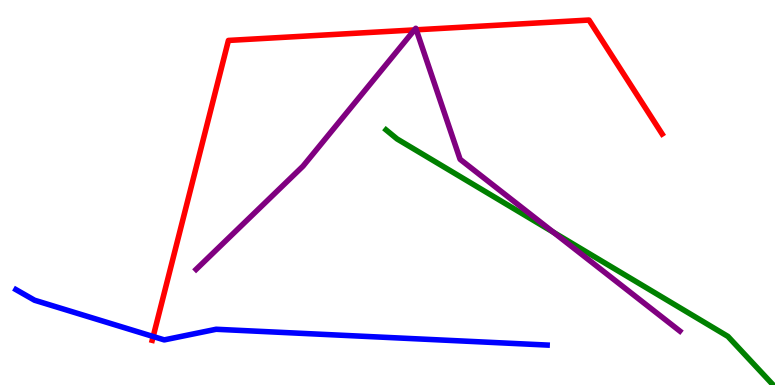[{'lines': ['blue', 'red'], 'intersections': [{'x': 1.98, 'y': 1.26}]}, {'lines': ['green', 'red'], 'intersections': []}, {'lines': ['purple', 'red'], 'intersections': [{'x': 5.35, 'y': 9.22}, {'x': 5.37, 'y': 9.23}]}, {'lines': ['blue', 'green'], 'intersections': []}, {'lines': ['blue', 'purple'], 'intersections': []}, {'lines': ['green', 'purple'], 'intersections': [{'x': 7.14, 'y': 3.97}]}]